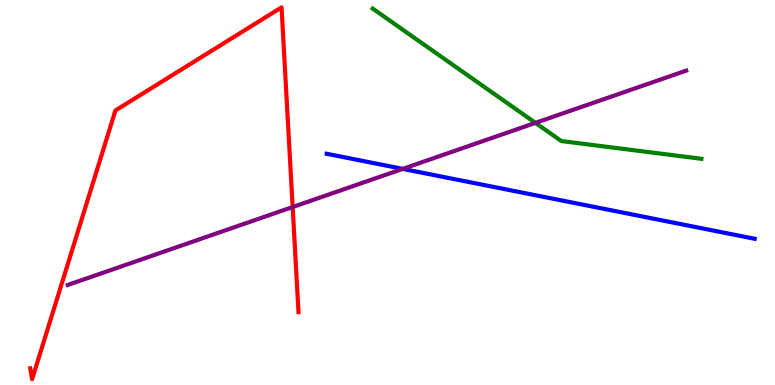[{'lines': ['blue', 'red'], 'intersections': []}, {'lines': ['green', 'red'], 'intersections': []}, {'lines': ['purple', 'red'], 'intersections': [{'x': 3.78, 'y': 4.62}]}, {'lines': ['blue', 'green'], 'intersections': []}, {'lines': ['blue', 'purple'], 'intersections': [{'x': 5.2, 'y': 5.61}]}, {'lines': ['green', 'purple'], 'intersections': [{'x': 6.91, 'y': 6.81}]}]